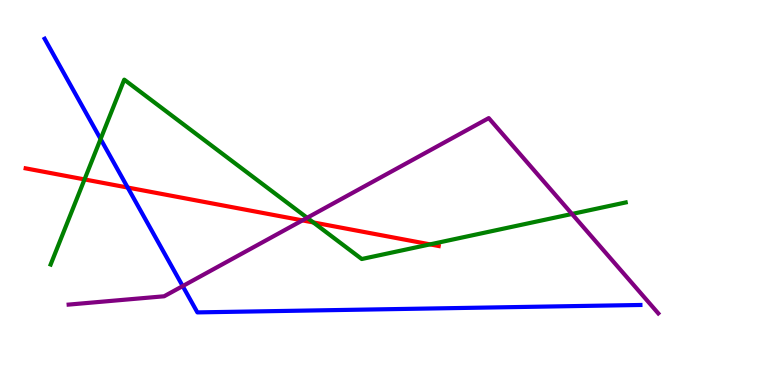[{'lines': ['blue', 'red'], 'intersections': [{'x': 1.65, 'y': 5.13}]}, {'lines': ['green', 'red'], 'intersections': [{'x': 1.09, 'y': 5.34}, {'x': 4.04, 'y': 4.22}, {'x': 5.55, 'y': 3.65}]}, {'lines': ['purple', 'red'], 'intersections': [{'x': 3.9, 'y': 4.28}]}, {'lines': ['blue', 'green'], 'intersections': [{'x': 1.3, 'y': 6.39}]}, {'lines': ['blue', 'purple'], 'intersections': [{'x': 2.36, 'y': 2.57}]}, {'lines': ['green', 'purple'], 'intersections': [{'x': 3.96, 'y': 4.34}, {'x': 7.38, 'y': 4.44}]}]